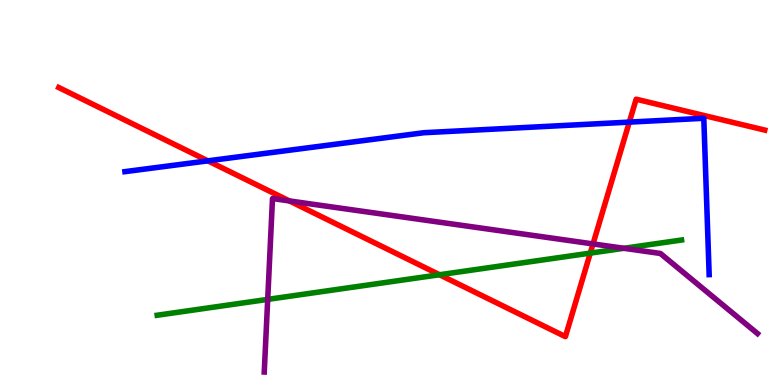[{'lines': ['blue', 'red'], 'intersections': [{'x': 2.68, 'y': 5.82}, {'x': 8.12, 'y': 6.83}]}, {'lines': ['green', 'red'], 'intersections': [{'x': 5.67, 'y': 2.86}, {'x': 7.62, 'y': 3.43}]}, {'lines': ['purple', 'red'], 'intersections': [{'x': 3.73, 'y': 4.78}, {'x': 7.65, 'y': 3.66}]}, {'lines': ['blue', 'green'], 'intersections': []}, {'lines': ['blue', 'purple'], 'intersections': []}, {'lines': ['green', 'purple'], 'intersections': [{'x': 3.45, 'y': 2.22}, {'x': 8.05, 'y': 3.55}]}]